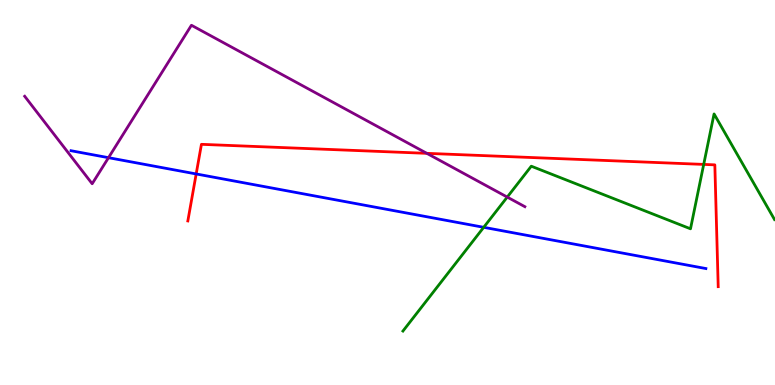[{'lines': ['blue', 'red'], 'intersections': [{'x': 2.53, 'y': 5.48}]}, {'lines': ['green', 'red'], 'intersections': [{'x': 9.08, 'y': 5.73}]}, {'lines': ['purple', 'red'], 'intersections': [{'x': 5.51, 'y': 6.02}]}, {'lines': ['blue', 'green'], 'intersections': [{'x': 6.24, 'y': 4.1}]}, {'lines': ['blue', 'purple'], 'intersections': [{'x': 1.4, 'y': 5.9}]}, {'lines': ['green', 'purple'], 'intersections': [{'x': 6.55, 'y': 4.88}]}]